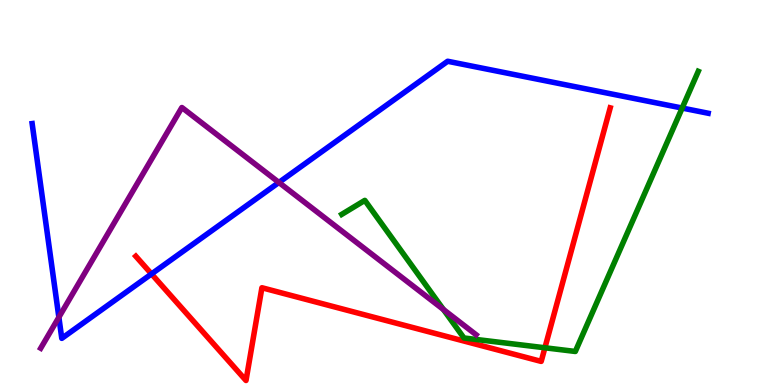[{'lines': ['blue', 'red'], 'intersections': [{'x': 1.95, 'y': 2.88}]}, {'lines': ['green', 'red'], 'intersections': [{'x': 7.03, 'y': 0.967}]}, {'lines': ['purple', 'red'], 'intersections': []}, {'lines': ['blue', 'green'], 'intersections': [{'x': 8.8, 'y': 7.19}]}, {'lines': ['blue', 'purple'], 'intersections': [{'x': 0.76, 'y': 1.76}, {'x': 3.6, 'y': 5.26}]}, {'lines': ['green', 'purple'], 'intersections': [{'x': 5.72, 'y': 1.96}]}]